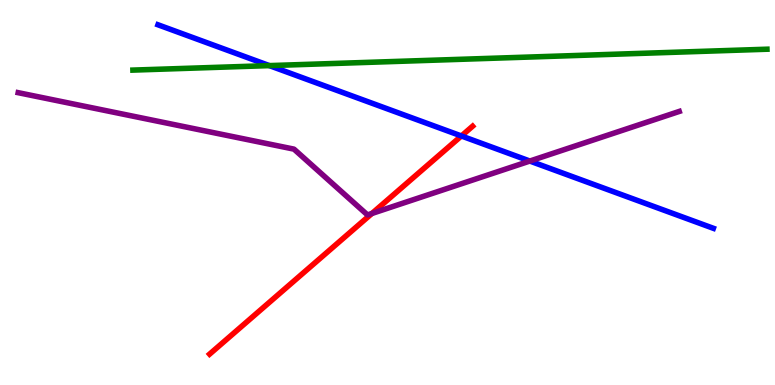[{'lines': ['blue', 'red'], 'intersections': [{'x': 5.95, 'y': 6.47}]}, {'lines': ['green', 'red'], 'intersections': []}, {'lines': ['purple', 'red'], 'intersections': [{'x': 4.8, 'y': 4.46}]}, {'lines': ['blue', 'green'], 'intersections': [{'x': 3.48, 'y': 8.3}]}, {'lines': ['blue', 'purple'], 'intersections': [{'x': 6.84, 'y': 5.82}]}, {'lines': ['green', 'purple'], 'intersections': []}]